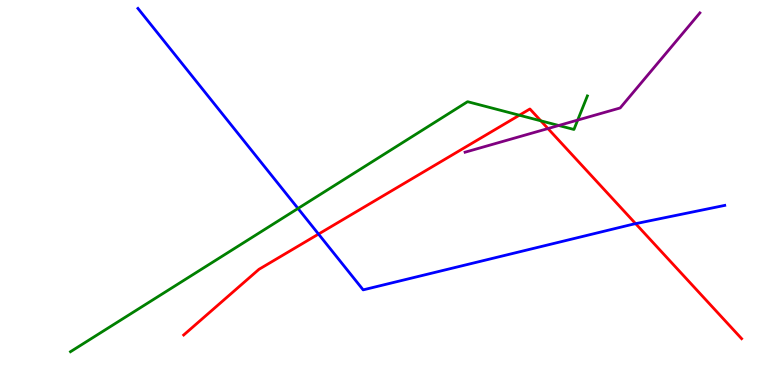[{'lines': ['blue', 'red'], 'intersections': [{'x': 4.11, 'y': 3.92}, {'x': 8.2, 'y': 4.19}]}, {'lines': ['green', 'red'], 'intersections': [{'x': 6.7, 'y': 7.01}, {'x': 6.98, 'y': 6.86}]}, {'lines': ['purple', 'red'], 'intersections': [{'x': 7.07, 'y': 6.66}]}, {'lines': ['blue', 'green'], 'intersections': [{'x': 3.85, 'y': 4.59}]}, {'lines': ['blue', 'purple'], 'intersections': []}, {'lines': ['green', 'purple'], 'intersections': [{'x': 7.21, 'y': 6.74}, {'x': 7.45, 'y': 6.88}]}]